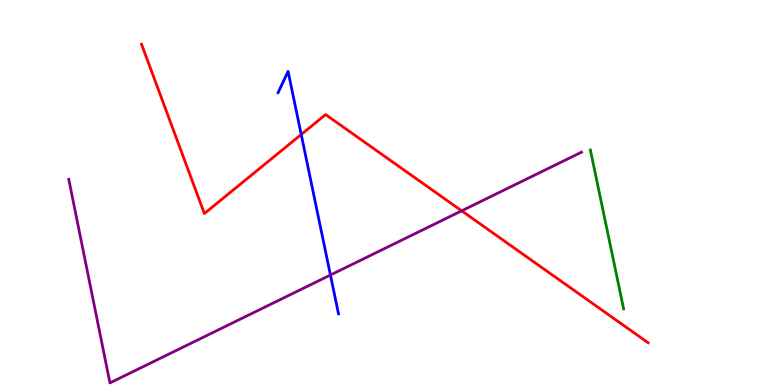[{'lines': ['blue', 'red'], 'intersections': [{'x': 3.89, 'y': 6.51}]}, {'lines': ['green', 'red'], 'intersections': []}, {'lines': ['purple', 'red'], 'intersections': [{'x': 5.96, 'y': 4.52}]}, {'lines': ['blue', 'green'], 'intersections': []}, {'lines': ['blue', 'purple'], 'intersections': [{'x': 4.26, 'y': 2.86}]}, {'lines': ['green', 'purple'], 'intersections': []}]